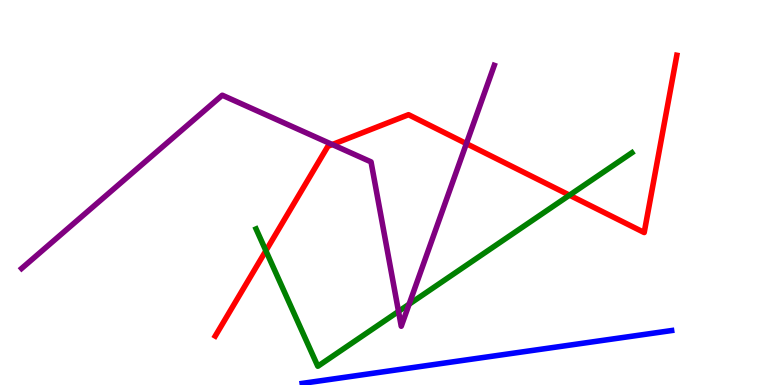[{'lines': ['blue', 'red'], 'intersections': []}, {'lines': ['green', 'red'], 'intersections': [{'x': 3.43, 'y': 3.49}, {'x': 7.35, 'y': 4.93}]}, {'lines': ['purple', 'red'], 'intersections': [{'x': 4.29, 'y': 6.25}, {'x': 6.02, 'y': 6.27}]}, {'lines': ['blue', 'green'], 'intersections': []}, {'lines': ['blue', 'purple'], 'intersections': []}, {'lines': ['green', 'purple'], 'intersections': [{'x': 5.14, 'y': 1.91}, {'x': 5.28, 'y': 2.1}]}]